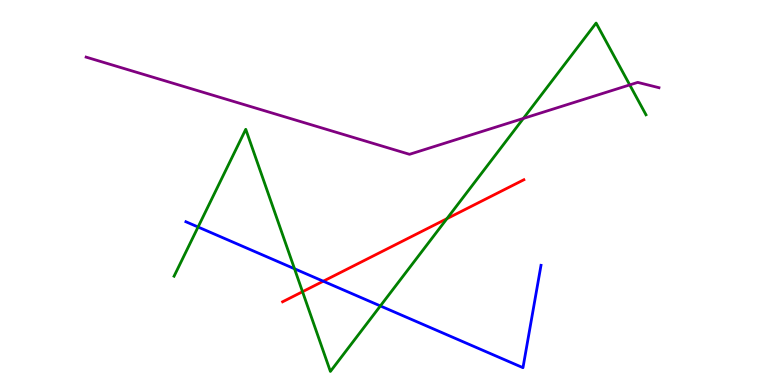[{'lines': ['blue', 'red'], 'intersections': [{'x': 4.17, 'y': 2.7}]}, {'lines': ['green', 'red'], 'intersections': [{'x': 3.9, 'y': 2.42}, {'x': 5.77, 'y': 4.32}]}, {'lines': ['purple', 'red'], 'intersections': []}, {'lines': ['blue', 'green'], 'intersections': [{'x': 2.56, 'y': 4.1}, {'x': 3.8, 'y': 3.02}, {'x': 4.91, 'y': 2.05}]}, {'lines': ['blue', 'purple'], 'intersections': []}, {'lines': ['green', 'purple'], 'intersections': [{'x': 6.75, 'y': 6.92}, {'x': 8.13, 'y': 7.79}]}]